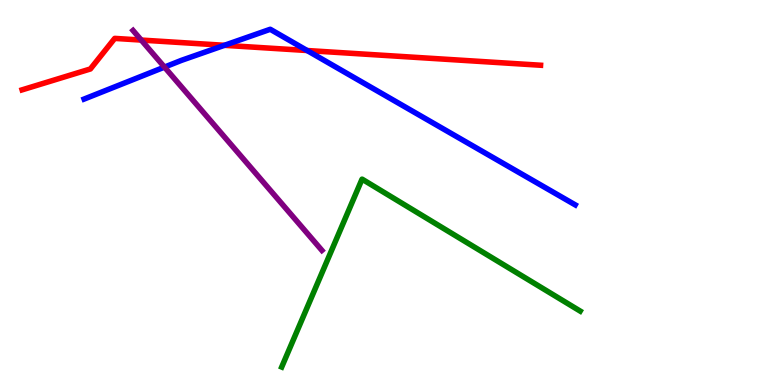[{'lines': ['blue', 'red'], 'intersections': [{'x': 2.9, 'y': 8.82}, {'x': 3.96, 'y': 8.69}]}, {'lines': ['green', 'red'], 'intersections': []}, {'lines': ['purple', 'red'], 'intersections': [{'x': 1.82, 'y': 8.96}]}, {'lines': ['blue', 'green'], 'intersections': []}, {'lines': ['blue', 'purple'], 'intersections': [{'x': 2.12, 'y': 8.26}]}, {'lines': ['green', 'purple'], 'intersections': []}]